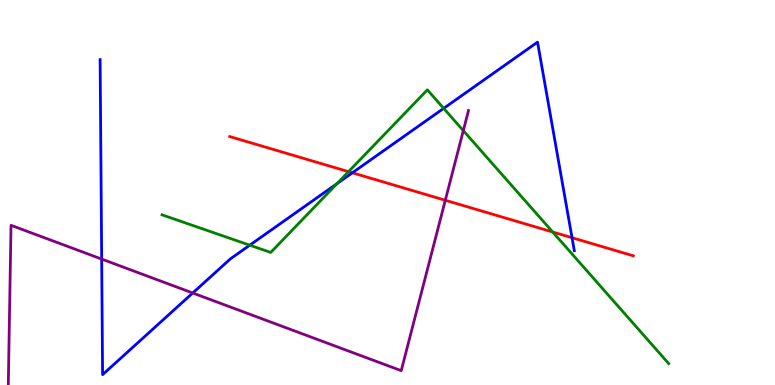[{'lines': ['blue', 'red'], 'intersections': [{'x': 4.55, 'y': 5.51}, {'x': 7.38, 'y': 3.83}]}, {'lines': ['green', 'red'], 'intersections': [{'x': 4.5, 'y': 5.54}, {'x': 7.13, 'y': 3.97}]}, {'lines': ['purple', 'red'], 'intersections': [{'x': 5.75, 'y': 4.8}]}, {'lines': ['blue', 'green'], 'intersections': [{'x': 3.22, 'y': 3.63}, {'x': 4.35, 'y': 5.23}, {'x': 5.72, 'y': 7.19}]}, {'lines': ['blue', 'purple'], 'intersections': [{'x': 1.31, 'y': 3.27}, {'x': 2.49, 'y': 2.39}]}, {'lines': ['green', 'purple'], 'intersections': [{'x': 5.98, 'y': 6.61}]}]